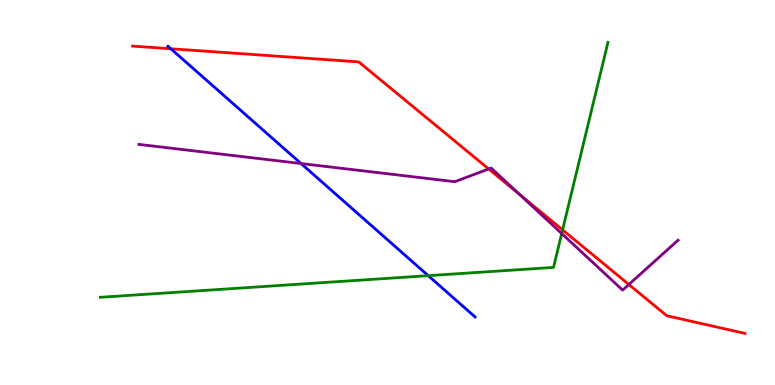[{'lines': ['blue', 'red'], 'intersections': [{'x': 2.2, 'y': 8.73}]}, {'lines': ['green', 'red'], 'intersections': [{'x': 7.26, 'y': 4.03}]}, {'lines': ['purple', 'red'], 'intersections': [{'x': 6.31, 'y': 5.61}, {'x': 6.71, 'y': 4.95}, {'x': 8.11, 'y': 2.61}]}, {'lines': ['blue', 'green'], 'intersections': [{'x': 5.53, 'y': 2.84}]}, {'lines': ['blue', 'purple'], 'intersections': [{'x': 3.88, 'y': 5.75}]}, {'lines': ['green', 'purple'], 'intersections': [{'x': 7.25, 'y': 3.93}]}]